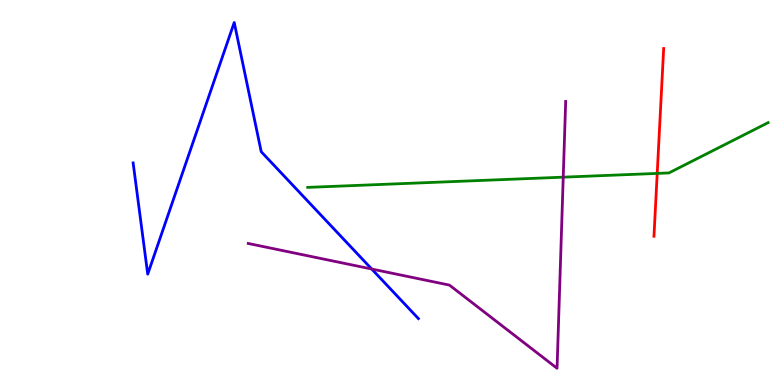[{'lines': ['blue', 'red'], 'intersections': []}, {'lines': ['green', 'red'], 'intersections': [{'x': 8.48, 'y': 5.5}]}, {'lines': ['purple', 'red'], 'intersections': []}, {'lines': ['blue', 'green'], 'intersections': []}, {'lines': ['blue', 'purple'], 'intersections': [{'x': 4.8, 'y': 3.01}]}, {'lines': ['green', 'purple'], 'intersections': [{'x': 7.27, 'y': 5.4}]}]